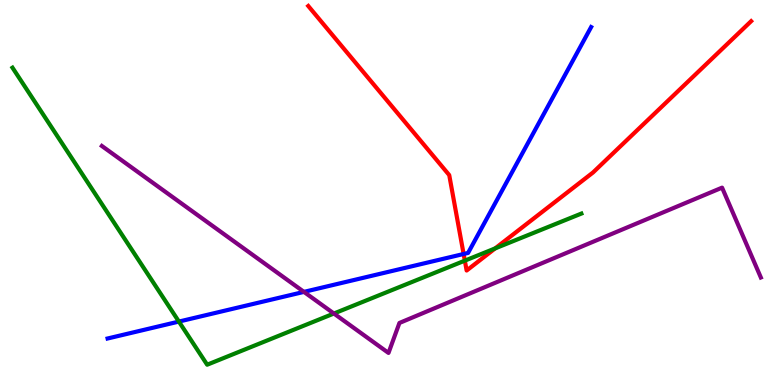[{'lines': ['blue', 'red'], 'intersections': [{'x': 5.98, 'y': 3.4}]}, {'lines': ['green', 'red'], 'intersections': [{'x': 6.0, 'y': 3.23}, {'x': 6.39, 'y': 3.55}]}, {'lines': ['purple', 'red'], 'intersections': []}, {'lines': ['blue', 'green'], 'intersections': [{'x': 2.31, 'y': 1.65}]}, {'lines': ['blue', 'purple'], 'intersections': [{'x': 3.92, 'y': 2.42}]}, {'lines': ['green', 'purple'], 'intersections': [{'x': 4.31, 'y': 1.86}]}]